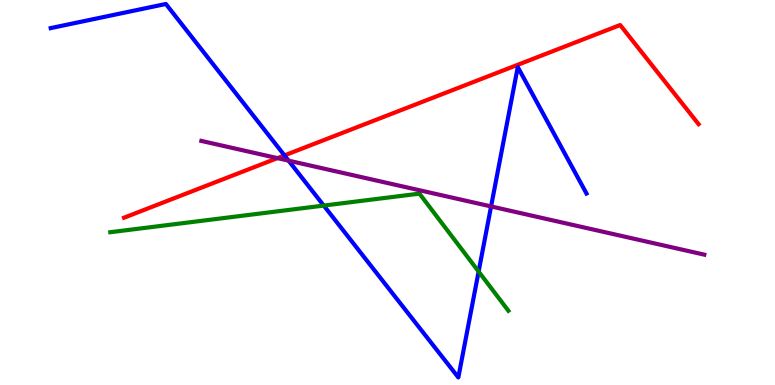[{'lines': ['blue', 'red'], 'intersections': [{'x': 3.67, 'y': 5.96}]}, {'lines': ['green', 'red'], 'intersections': []}, {'lines': ['purple', 'red'], 'intersections': [{'x': 3.58, 'y': 5.89}]}, {'lines': ['blue', 'green'], 'intersections': [{'x': 4.18, 'y': 4.66}, {'x': 6.18, 'y': 2.95}]}, {'lines': ['blue', 'purple'], 'intersections': [{'x': 3.72, 'y': 5.83}, {'x': 6.34, 'y': 4.64}]}, {'lines': ['green', 'purple'], 'intersections': []}]